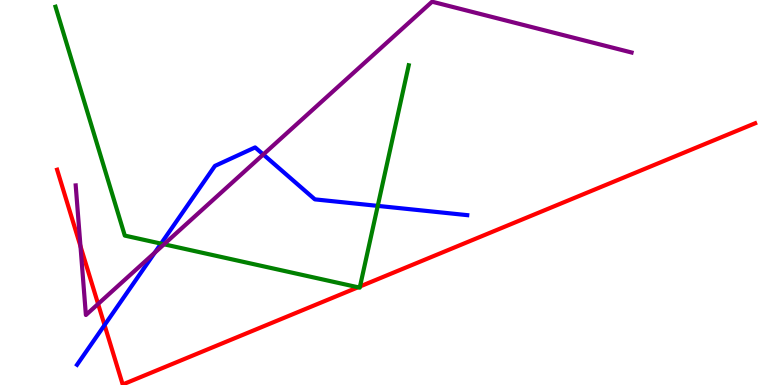[{'lines': ['blue', 'red'], 'intersections': [{'x': 1.35, 'y': 1.56}]}, {'lines': ['green', 'red'], 'intersections': [{'x': 4.62, 'y': 2.54}, {'x': 4.65, 'y': 2.56}]}, {'lines': ['purple', 'red'], 'intersections': [{'x': 1.04, 'y': 3.6}, {'x': 1.27, 'y': 2.11}]}, {'lines': ['blue', 'green'], 'intersections': [{'x': 2.08, 'y': 3.67}, {'x': 4.87, 'y': 4.65}]}, {'lines': ['blue', 'purple'], 'intersections': [{'x': 2.0, 'y': 3.44}, {'x': 3.4, 'y': 5.99}]}, {'lines': ['green', 'purple'], 'intersections': [{'x': 2.12, 'y': 3.65}]}]